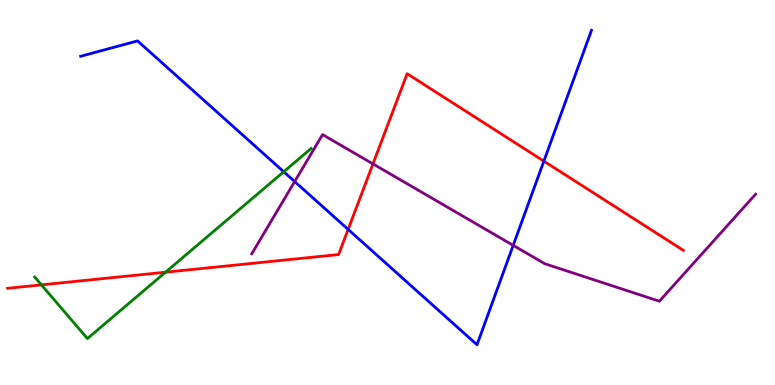[{'lines': ['blue', 'red'], 'intersections': [{'x': 4.49, 'y': 4.04}, {'x': 7.02, 'y': 5.81}]}, {'lines': ['green', 'red'], 'intersections': [{'x': 0.534, 'y': 2.6}, {'x': 2.14, 'y': 2.93}]}, {'lines': ['purple', 'red'], 'intersections': [{'x': 4.81, 'y': 5.74}]}, {'lines': ['blue', 'green'], 'intersections': [{'x': 3.66, 'y': 5.54}]}, {'lines': ['blue', 'purple'], 'intersections': [{'x': 3.8, 'y': 5.28}, {'x': 6.62, 'y': 3.63}]}, {'lines': ['green', 'purple'], 'intersections': []}]